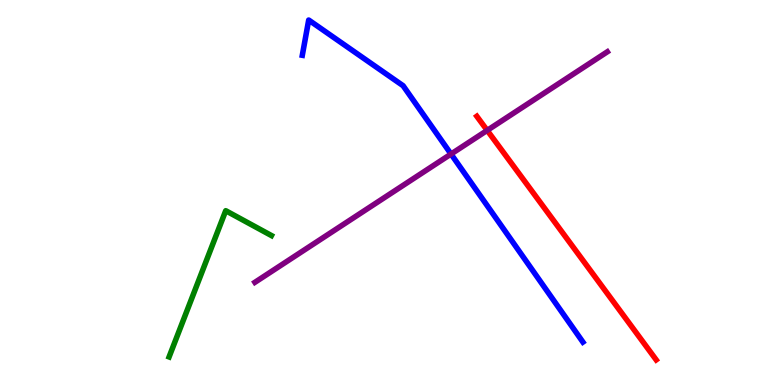[{'lines': ['blue', 'red'], 'intersections': []}, {'lines': ['green', 'red'], 'intersections': []}, {'lines': ['purple', 'red'], 'intersections': [{'x': 6.29, 'y': 6.61}]}, {'lines': ['blue', 'green'], 'intersections': []}, {'lines': ['blue', 'purple'], 'intersections': [{'x': 5.82, 'y': 6.0}]}, {'lines': ['green', 'purple'], 'intersections': []}]